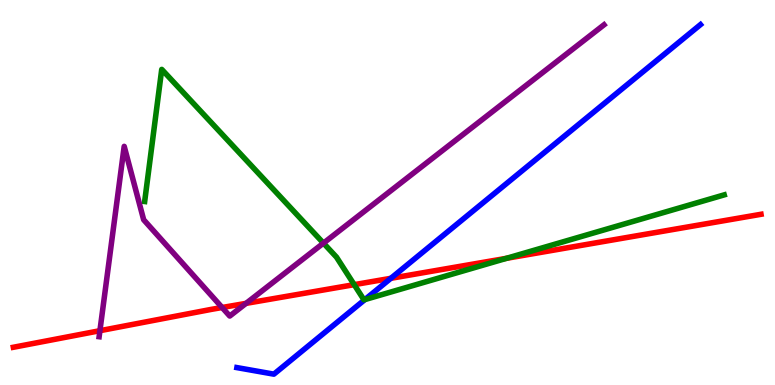[{'lines': ['blue', 'red'], 'intersections': [{'x': 5.04, 'y': 2.77}]}, {'lines': ['green', 'red'], 'intersections': [{'x': 4.57, 'y': 2.61}, {'x': 6.54, 'y': 3.29}]}, {'lines': ['purple', 'red'], 'intersections': [{'x': 1.29, 'y': 1.41}, {'x': 2.87, 'y': 2.01}, {'x': 3.17, 'y': 2.12}]}, {'lines': ['blue', 'green'], 'intersections': [{'x': 4.71, 'y': 2.22}]}, {'lines': ['blue', 'purple'], 'intersections': []}, {'lines': ['green', 'purple'], 'intersections': [{'x': 4.17, 'y': 3.68}]}]